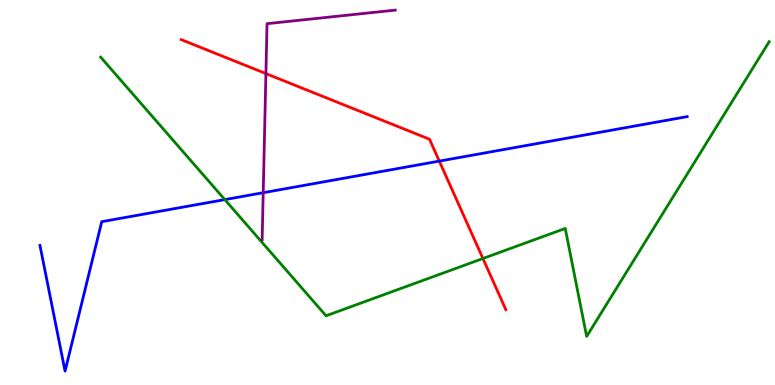[{'lines': ['blue', 'red'], 'intersections': [{'x': 5.67, 'y': 5.82}]}, {'lines': ['green', 'red'], 'intersections': [{'x': 6.23, 'y': 3.29}]}, {'lines': ['purple', 'red'], 'intersections': [{'x': 3.43, 'y': 8.09}]}, {'lines': ['blue', 'green'], 'intersections': [{'x': 2.9, 'y': 4.82}]}, {'lines': ['blue', 'purple'], 'intersections': [{'x': 3.4, 'y': 4.99}]}, {'lines': ['green', 'purple'], 'intersections': []}]